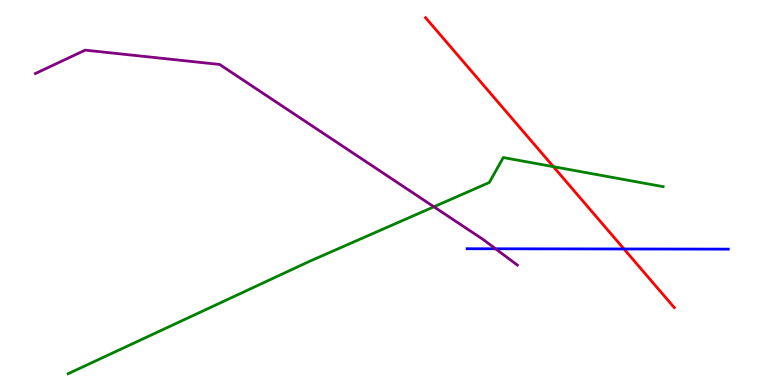[{'lines': ['blue', 'red'], 'intersections': [{'x': 8.05, 'y': 3.53}]}, {'lines': ['green', 'red'], 'intersections': [{'x': 7.14, 'y': 5.67}]}, {'lines': ['purple', 'red'], 'intersections': []}, {'lines': ['blue', 'green'], 'intersections': []}, {'lines': ['blue', 'purple'], 'intersections': [{'x': 6.39, 'y': 3.54}]}, {'lines': ['green', 'purple'], 'intersections': [{'x': 5.6, 'y': 4.63}]}]